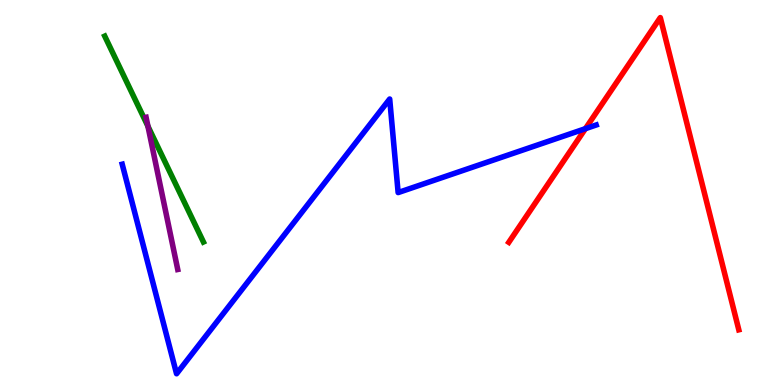[{'lines': ['blue', 'red'], 'intersections': [{'x': 7.55, 'y': 6.66}]}, {'lines': ['green', 'red'], 'intersections': []}, {'lines': ['purple', 'red'], 'intersections': []}, {'lines': ['blue', 'green'], 'intersections': []}, {'lines': ['blue', 'purple'], 'intersections': []}, {'lines': ['green', 'purple'], 'intersections': [{'x': 1.91, 'y': 6.72}]}]